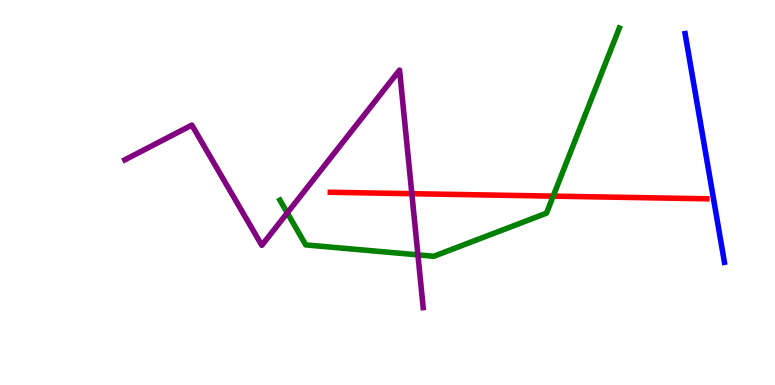[{'lines': ['blue', 'red'], 'intersections': []}, {'lines': ['green', 'red'], 'intersections': [{'x': 7.14, 'y': 4.91}]}, {'lines': ['purple', 'red'], 'intersections': [{'x': 5.31, 'y': 4.97}]}, {'lines': ['blue', 'green'], 'intersections': []}, {'lines': ['blue', 'purple'], 'intersections': []}, {'lines': ['green', 'purple'], 'intersections': [{'x': 3.71, 'y': 4.47}, {'x': 5.39, 'y': 3.38}]}]